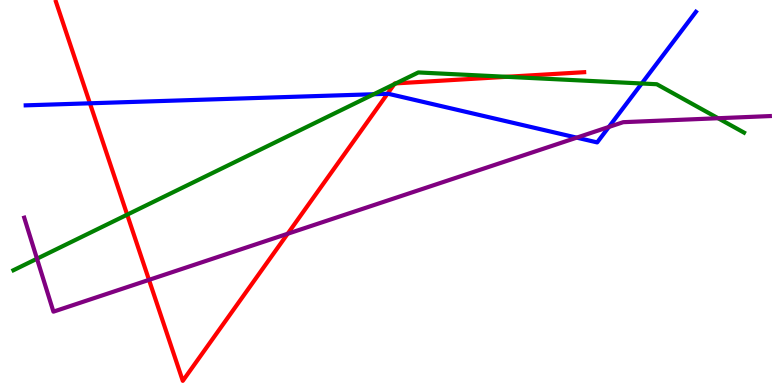[{'lines': ['blue', 'red'], 'intersections': [{'x': 1.16, 'y': 7.32}, {'x': 5.0, 'y': 7.56}]}, {'lines': ['green', 'red'], 'intersections': [{'x': 1.64, 'y': 4.42}, {'x': 5.09, 'y': 7.81}, {'x': 5.11, 'y': 7.83}, {'x': 6.54, 'y': 8.01}]}, {'lines': ['purple', 'red'], 'intersections': [{'x': 1.92, 'y': 2.73}, {'x': 3.71, 'y': 3.93}]}, {'lines': ['blue', 'green'], 'intersections': [{'x': 4.82, 'y': 7.55}, {'x': 8.28, 'y': 7.83}]}, {'lines': ['blue', 'purple'], 'intersections': [{'x': 7.44, 'y': 6.42}, {'x': 7.86, 'y': 6.7}]}, {'lines': ['green', 'purple'], 'intersections': [{'x': 0.477, 'y': 3.28}, {'x': 9.27, 'y': 6.93}]}]